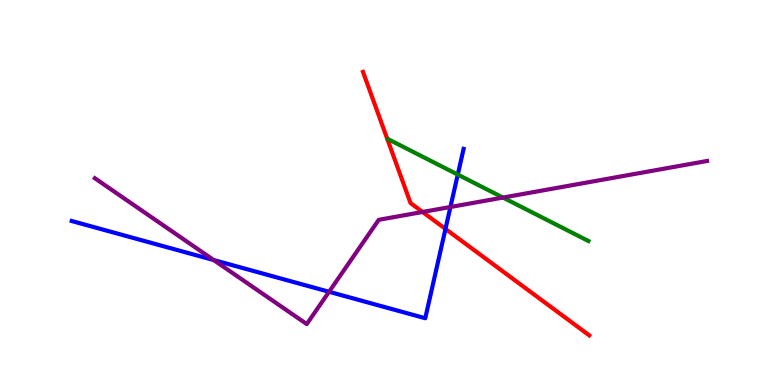[{'lines': ['blue', 'red'], 'intersections': [{'x': 5.75, 'y': 4.05}]}, {'lines': ['green', 'red'], 'intersections': []}, {'lines': ['purple', 'red'], 'intersections': [{'x': 5.45, 'y': 4.49}]}, {'lines': ['blue', 'green'], 'intersections': [{'x': 5.91, 'y': 5.47}]}, {'lines': ['blue', 'purple'], 'intersections': [{'x': 2.76, 'y': 3.25}, {'x': 4.25, 'y': 2.42}, {'x': 5.81, 'y': 4.62}]}, {'lines': ['green', 'purple'], 'intersections': [{'x': 6.49, 'y': 4.87}]}]